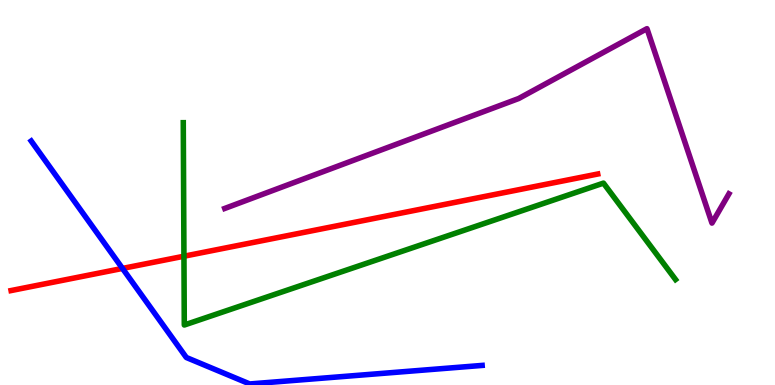[{'lines': ['blue', 'red'], 'intersections': [{'x': 1.58, 'y': 3.03}]}, {'lines': ['green', 'red'], 'intersections': [{'x': 2.37, 'y': 3.34}]}, {'lines': ['purple', 'red'], 'intersections': []}, {'lines': ['blue', 'green'], 'intersections': []}, {'lines': ['blue', 'purple'], 'intersections': []}, {'lines': ['green', 'purple'], 'intersections': []}]